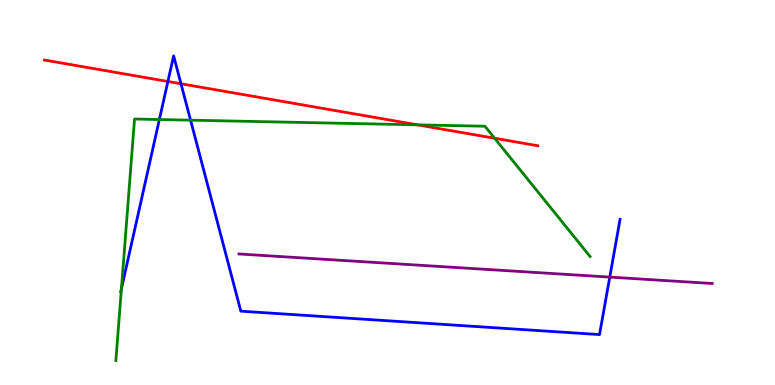[{'lines': ['blue', 'red'], 'intersections': [{'x': 2.17, 'y': 7.88}, {'x': 2.34, 'y': 7.82}]}, {'lines': ['green', 'red'], 'intersections': [{'x': 5.39, 'y': 6.76}, {'x': 6.38, 'y': 6.41}]}, {'lines': ['purple', 'red'], 'intersections': []}, {'lines': ['blue', 'green'], 'intersections': [{'x': 1.57, 'y': 2.5}, {'x': 2.06, 'y': 6.9}, {'x': 2.46, 'y': 6.88}]}, {'lines': ['blue', 'purple'], 'intersections': [{'x': 7.87, 'y': 2.8}]}, {'lines': ['green', 'purple'], 'intersections': []}]